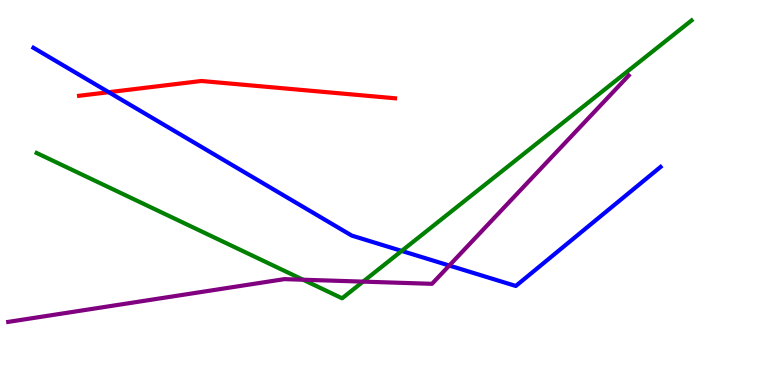[{'lines': ['blue', 'red'], 'intersections': [{'x': 1.4, 'y': 7.61}]}, {'lines': ['green', 'red'], 'intersections': []}, {'lines': ['purple', 'red'], 'intersections': []}, {'lines': ['blue', 'green'], 'intersections': [{'x': 5.18, 'y': 3.48}]}, {'lines': ['blue', 'purple'], 'intersections': [{'x': 5.8, 'y': 3.1}]}, {'lines': ['green', 'purple'], 'intersections': [{'x': 3.91, 'y': 2.73}, {'x': 4.68, 'y': 2.68}]}]